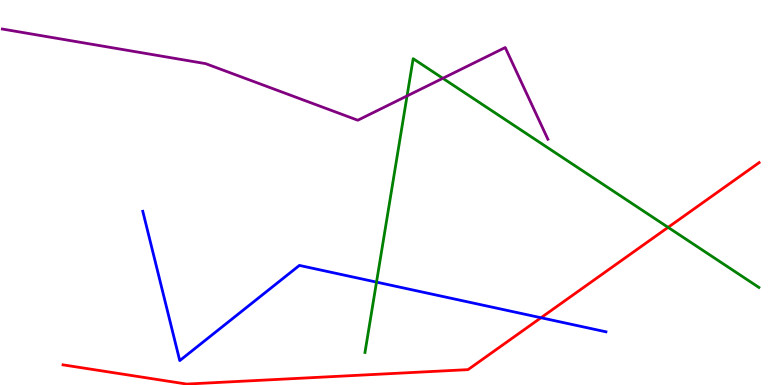[{'lines': ['blue', 'red'], 'intersections': [{'x': 6.98, 'y': 1.75}]}, {'lines': ['green', 'red'], 'intersections': [{'x': 8.62, 'y': 4.09}]}, {'lines': ['purple', 'red'], 'intersections': []}, {'lines': ['blue', 'green'], 'intersections': [{'x': 4.86, 'y': 2.67}]}, {'lines': ['blue', 'purple'], 'intersections': []}, {'lines': ['green', 'purple'], 'intersections': [{'x': 5.25, 'y': 7.51}, {'x': 5.71, 'y': 7.97}]}]